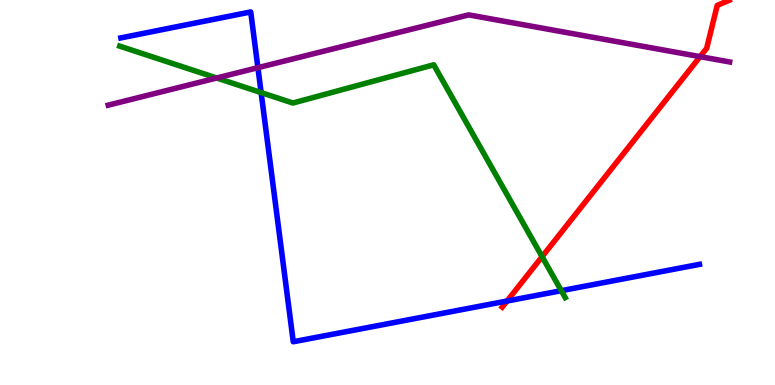[{'lines': ['blue', 'red'], 'intersections': [{'x': 6.54, 'y': 2.18}]}, {'lines': ['green', 'red'], 'intersections': [{'x': 6.99, 'y': 3.33}]}, {'lines': ['purple', 'red'], 'intersections': [{'x': 9.03, 'y': 8.53}]}, {'lines': ['blue', 'green'], 'intersections': [{'x': 3.37, 'y': 7.6}, {'x': 7.24, 'y': 2.45}]}, {'lines': ['blue', 'purple'], 'intersections': [{'x': 3.33, 'y': 8.24}]}, {'lines': ['green', 'purple'], 'intersections': [{'x': 2.8, 'y': 7.97}]}]